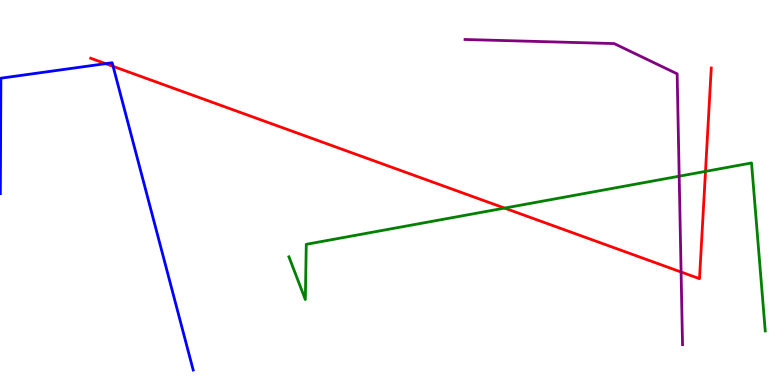[{'lines': ['blue', 'red'], 'intersections': [{'x': 1.36, 'y': 8.35}, {'x': 1.46, 'y': 8.28}]}, {'lines': ['green', 'red'], 'intersections': [{'x': 6.51, 'y': 4.59}, {'x': 9.1, 'y': 5.55}]}, {'lines': ['purple', 'red'], 'intersections': [{'x': 8.79, 'y': 2.93}]}, {'lines': ['blue', 'green'], 'intersections': []}, {'lines': ['blue', 'purple'], 'intersections': []}, {'lines': ['green', 'purple'], 'intersections': [{'x': 8.76, 'y': 5.42}]}]